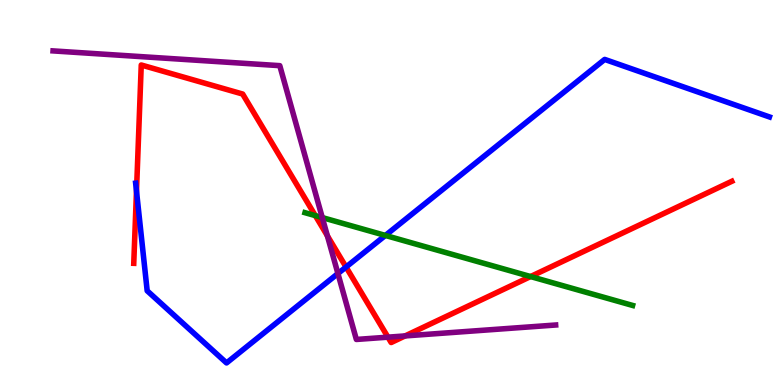[{'lines': ['blue', 'red'], 'intersections': [{'x': 1.76, 'y': 5.04}, {'x': 4.47, 'y': 3.06}]}, {'lines': ['green', 'red'], 'intersections': [{'x': 4.07, 'y': 4.4}, {'x': 6.85, 'y': 2.82}]}, {'lines': ['purple', 'red'], 'intersections': [{'x': 4.22, 'y': 3.88}, {'x': 5.01, 'y': 1.24}, {'x': 5.23, 'y': 1.27}]}, {'lines': ['blue', 'green'], 'intersections': [{'x': 4.97, 'y': 3.88}]}, {'lines': ['blue', 'purple'], 'intersections': [{'x': 4.36, 'y': 2.9}]}, {'lines': ['green', 'purple'], 'intersections': [{'x': 4.16, 'y': 4.35}]}]